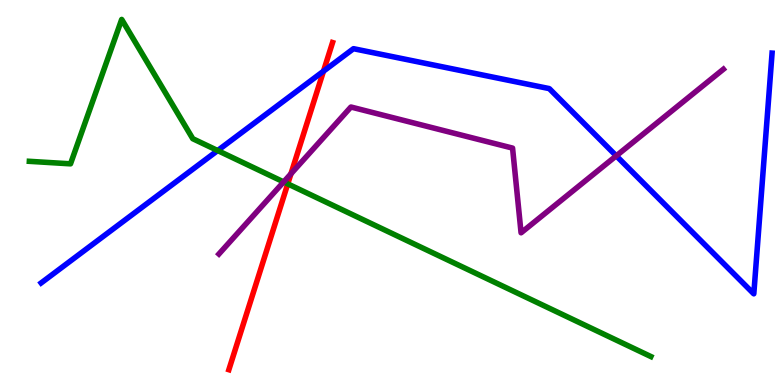[{'lines': ['blue', 'red'], 'intersections': [{'x': 4.17, 'y': 8.15}]}, {'lines': ['green', 'red'], 'intersections': [{'x': 3.71, 'y': 5.22}]}, {'lines': ['purple', 'red'], 'intersections': [{'x': 3.75, 'y': 5.49}]}, {'lines': ['blue', 'green'], 'intersections': [{'x': 2.81, 'y': 6.09}]}, {'lines': ['blue', 'purple'], 'intersections': [{'x': 7.95, 'y': 5.95}]}, {'lines': ['green', 'purple'], 'intersections': [{'x': 3.66, 'y': 5.27}]}]